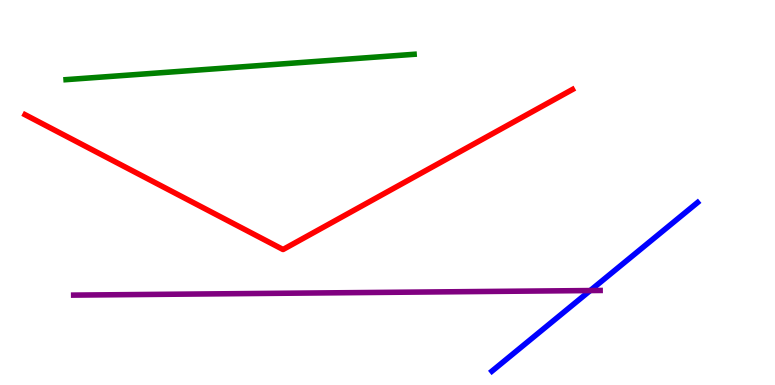[{'lines': ['blue', 'red'], 'intersections': []}, {'lines': ['green', 'red'], 'intersections': []}, {'lines': ['purple', 'red'], 'intersections': []}, {'lines': ['blue', 'green'], 'intersections': []}, {'lines': ['blue', 'purple'], 'intersections': [{'x': 7.62, 'y': 2.45}]}, {'lines': ['green', 'purple'], 'intersections': []}]